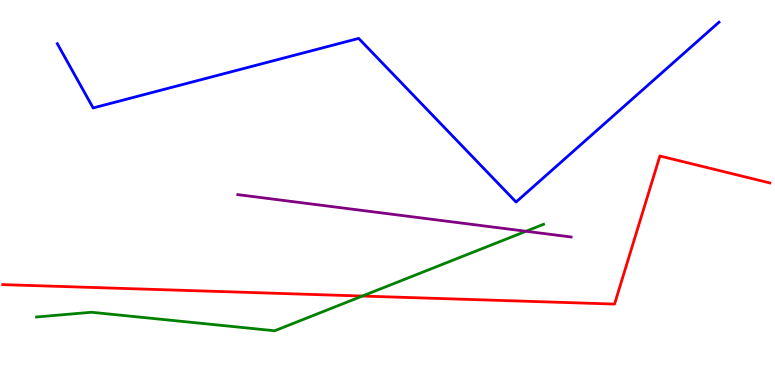[{'lines': ['blue', 'red'], 'intersections': []}, {'lines': ['green', 'red'], 'intersections': [{'x': 4.68, 'y': 2.31}]}, {'lines': ['purple', 'red'], 'intersections': []}, {'lines': ['blue', 'green'], 'intersections': []}, {'lines': ['blue', 'purple'], 'intersections': []}, {'lines': ['green', 'purple'], 'intersections': [{'x': 6.79, 'y': 3.99}]}]